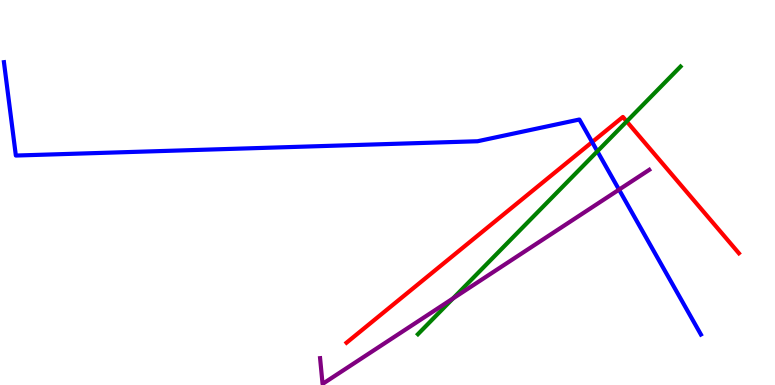[{'lines': ['blue', 'red'], 'intersections': [{'x': 7.64, 'y': 6.31}]}, {'lines': ['green', 'red'], 'intersections': [{'x': 8.09, 'y': 6.85}]}, {'lines': ['purple', 'red'], 'intersections': []}, {'lines': ['blue', 'green'], 'intersections': [{'x': 7.71, 'y': 6.07}]}, {'lines': ['blue', 'purple'], 'intersections': [{'x': 7.99, 'y': 5.07}]}, {'lines': ['green', 'purple'], 'intersections': [{'x': 5.85, 'y': 2.25}]}]